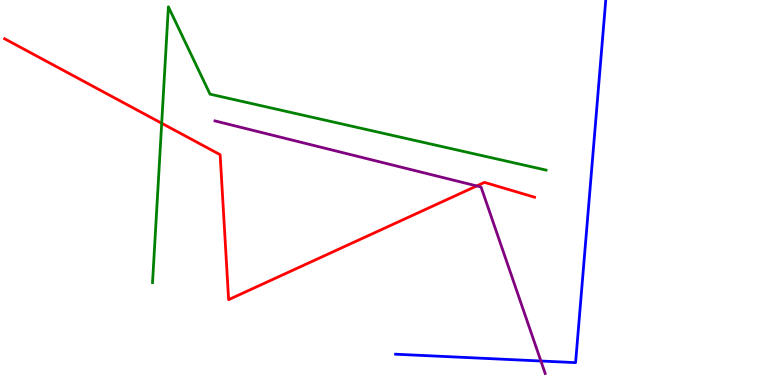[{'lines': ['blue', 'red'], 'intersections': []}, {'lines': ['green', 'red'], 'intersections': [{'x': 2.09, 'y': 6.8}]}, {'lines': ['purple', 'red'], 'intersections': [{'x': 6.15, 'y': 5.17}]}, {'lines': ['blue', 'green'], 'intersections': []}, {'lines': ['blue', 'purple'], 'intersections': [{'x': 6.98, 'y': 0.623}]}, {'lines': ['green', 'purple'], 'intersections': []}]